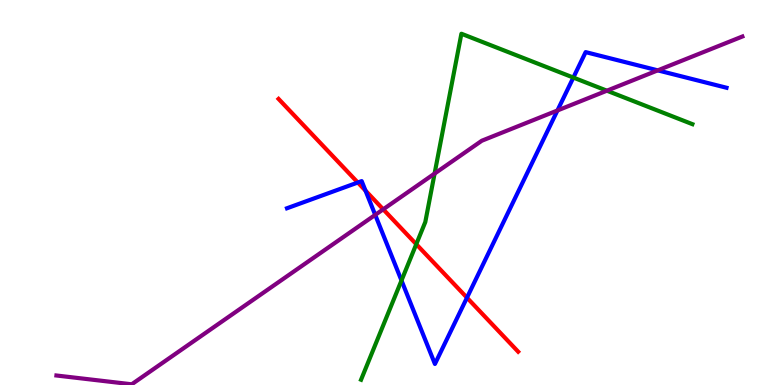[{'lines': ['blue', 'red'], 'intersections': [{'x': 4.62, 'y': 5.26}, {'x': 4.72, 'y': 5.05}, {'x': 6.03, 'y': 2.27}]}, {'lines': ['green', 'red'], 'intersections': [{'x': 5.37, 'y': 3.66}]}, {'lines': ['purple', 'red'], 'intersections': [{'x': 4.94, 'y': 4.56}]}, {'lines': ['blue', 'green'], 'intersections': [{'x': 5.18, 'y': 2.71}, {'x': 7.4, 'y': 7.99}]}, {'lines': ['blue', 'purple'], 'intersections': [{'x': 4.84, 'y': 4.42}, {'x': 7.19, 'y': 7.13}, {'x': 8.49, 'y': 8.17}]}, {'lines': ['green', 'purple'], 'intersections': [{'x': 5.61, 'y': 5.49}, {'x': 7.83, 'y': 7.64}]}]